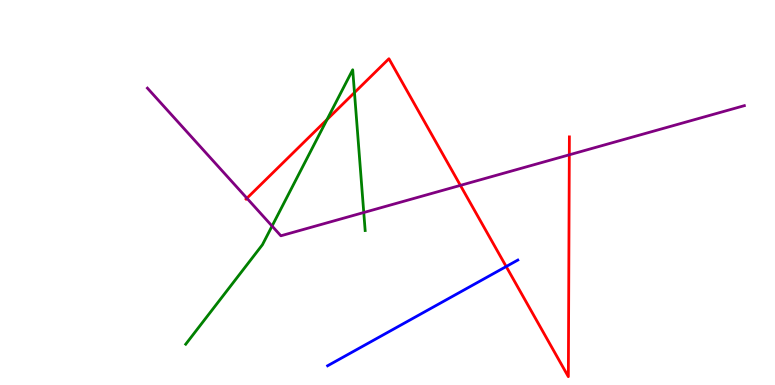[{'lines': ['blue', 'red'], 'intersections': [{'x': 6.53, 'y': 3.08}]}, {'lines': ['green', 'red'], 'intersections': [{'x': 4.22, 'y': 6.9}, {'x': 4.57, 'y': 7.6}]}, {'lines': ['purple', 'red'], 'intersections': [{'x': 3.19, 'y': 4.85}, {'x': 5.94, 'y': 5.18}, {'x': 7.35, 'y': 5.98}]}, {'lines': ['blue', 'green'], 'intersections': []}, {'lines': ['blue', 'purple'], 'intersections': []}, {'lines': ['green', 'purple'], 'intersections': [{'x': 3.51, 'y': 4.13}, {'x': 4.69, 'y': 4.48}]}]